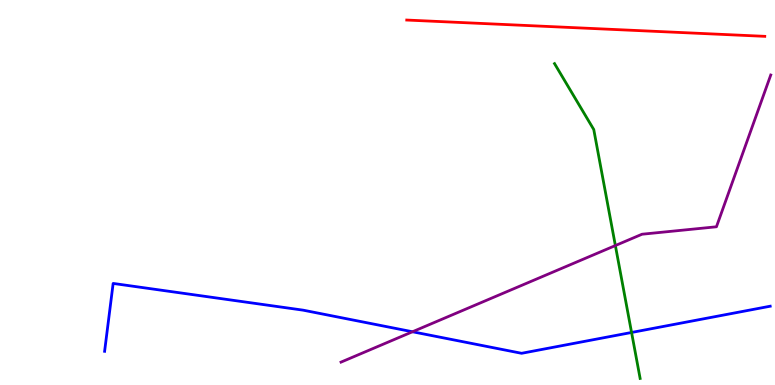[{'lines': ['blue', 'red'], 'intersections': []}, {'lines': ['green', 'red'], 'intersections': []}, {'lines': ['purple', 'red'], 'intersections': []}, {'lines': ['blue', 'green'], 'intersections': [{'x': 8.15, 'y': 1.36}]}, {'lines': ['blue', 'purple'], 'intersections': [{'x': 5.32, 'y': 1.38}]}, {'lines': ['green', 'purple'], 'intersections': [{'x': 7.94, 'y': 3.62}]}]